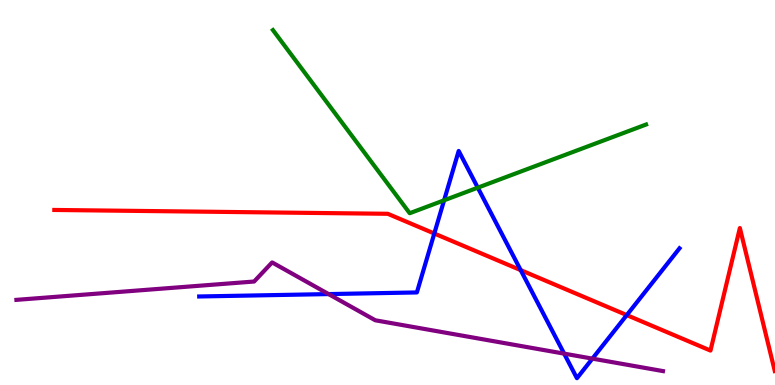[{'lines': ['blue', 'red'], 'intersections': [{'x': 5.6, 'y': 3.93}, {'x': 6.72, 'y': 2.98}, {'x': 8.09, 'y': 1.82}]}, {'lines': ['green', 'red'], 'intersections': []}, {'lines': ['purple', 'red'], 'intersections': []}, {'lines': ['blue', 'green'], 'intersections': [{'x': 5.73, 'y': 4.8}, {'x': 6.17, 'y': 5.13}]}, {'lines': ['blue', 'purple'], 'intersections': [{'x': 4.24, 'y': 2.36}, {'x': 7.28, 'y': 0.815}, {'x': 7.64, 'y': 0.685}]}, {'lines': ['green', 'purple'], 'intersections': []}]